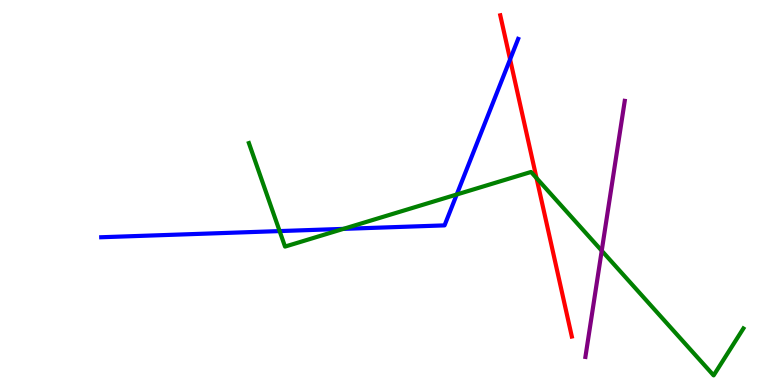[{'lines': ['blue', 'red'], 'intersections': [{'x': 6.58, 'y': 8.46}]}, {'lines': ['green', 'red'], 'intersections': [{'x': 6.92, 'y': 5.37}]}, {'lines': ['purple', 'red'], 'intersections': []}, {'lines': ['blue', 'green'], 'intersections': [{'x': 3.61, 'y': 4.0}, {'x': 4.43, 'y': 4.06}, {'x': 5.89, 'y': 4.95}]}, {'lines': ['blue', 'purple'], 'intersections': []}, {'lines': ['green', 'purple'], 'intersections': [{'x': 7.76, 'y': 3.49}]}]